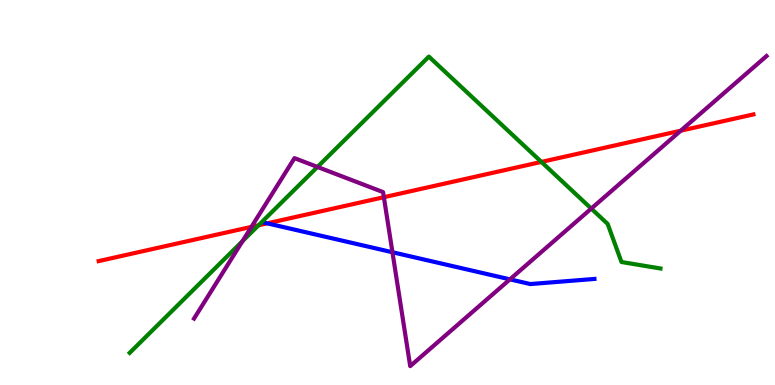[{'lines': ['blue', 'red'], 'intersections': [{'x': 3.45, 'y': 4.2}]}, {'lines': ['green', 'red'], 'intersections': [{'x': 3.34, 'y': 4.15}, {'x': 6.99, 'y': 5.79}]}, {'lines': ['purple', 'red'], 'intersections': [{'x': 3.24, 'y': 4.11}, {'x': 4.95, 'y': 4.88}, {'x': 8.78, 'y': 6.61}]}, {'lines': ['blue', 'green'], 'intersections': []}, {'lines': ['blue', 'purple'], 'intersections': [{'x': 5.06, 'y': 3.45}, {'x': 6.58, 'y': 2.74}]}, {'lines': ['green', 'purple'], 'intersections': [{'x': 3.13, 'y': 3.74}, {'x': 4.1, 'y': 5.66}, {'x': 7.63, 'y': 4.58}]}]